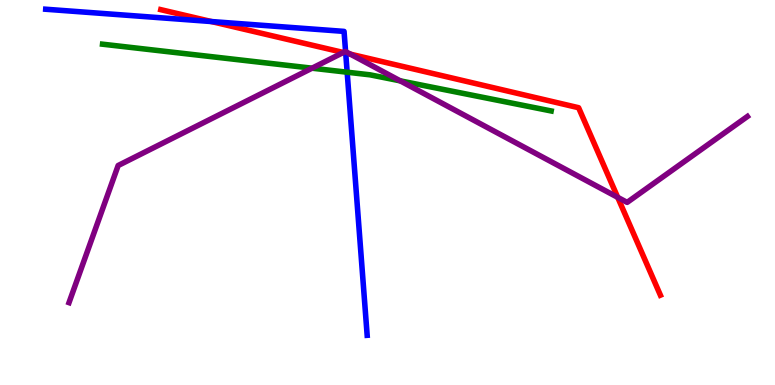[{'lines': ['blue', 'red'], 'intersections': [{'x': 2.73, 'y': 9.44}, {'x': 4.46, 'y': 8.62}]}, {'lines': ['green', 'red'], 'intersections': []}, {'lines': ['purple', 'red'], 'intersections': [{'x': 4.43, 'y': 8.64}, {'x': 4.52, 'y': 8.59}, {'x': 7.97, 'y': 4.87}]}, {'lines': ['blue', 'green'], 'intersections': [{'x': 4.48, 'y': 8.12}]}, {'lines': ['blue', 'purple'], 'intersections': [{'x': 4.46, 'y': 8.66}]}, {'lines': ['green', 'purple'], 'intersections': [{'x': 4.03, 'y': 8.23}, {'x': 5.16, 'y': 7.9}]}]